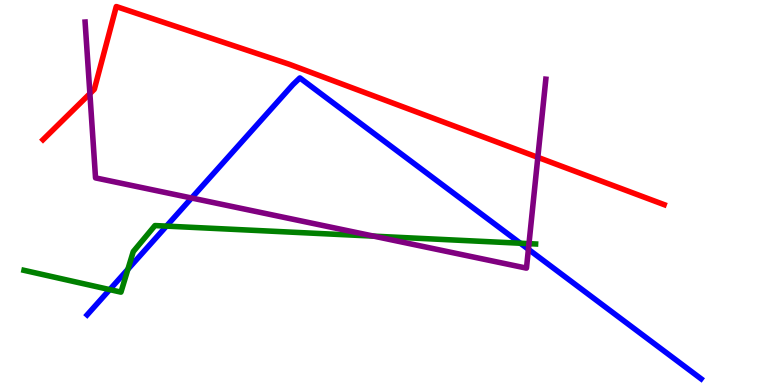[{'lines': ['blue', 'red'], 'intersections': []}, {'lines': ['green', 'red'], 'intersections': []}, {'lines': ['purple', 'red'], 'intersections': [{'x': 1.16, 'y': 7.57}, {'x': 6.94, 'y': 5.91}]}, {'lines': ['blue', 'green'], 'intersections': [{'x': 1.42, 'y': 2.48}, {'x': 1.65, 'y': 3.01}, {'x': 2.15, 'y': 4.13}, {'x': 6.71, 'y': 3.68}]}, {'lines': ['blue', 'purple'], 'intersections': [{'x': 2.47, 'y': 4.86}, {'x': 6.82, 'y': 3.52}]}, {'lines': ['green', 'purple'], 'intersections': [{'x': 4.82, 'y': 3.87}, {'x': 6.83, 'y': 3.67}]}]